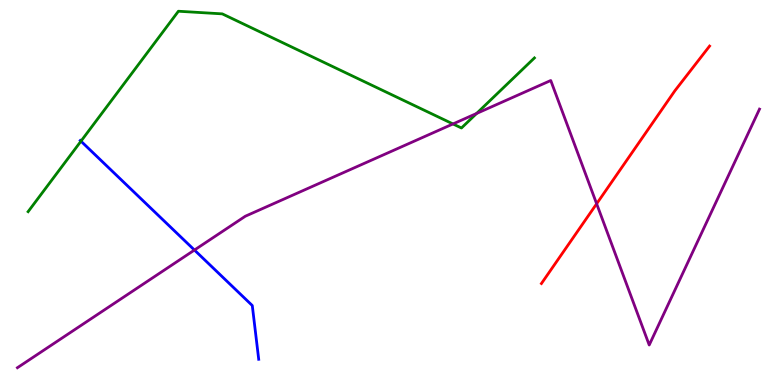[{'lines': ['blue', 'red'], 'intersections': []}, {'lines': ['green', 'red'], 'intersections': []}, {'lines': ['purple', 'red'], 'intersections': [{'x': 7.7, 'y': 4.71}]}, {'lines': ['blue', 'green'], 'intersections': [{'x': 1.04, 'y': 6.33}]}, {'lines': ['blue', 'purple'], 'intersections': [{'x': 2.51, 'y': 3.51}]}, {'lines': ['green', 'purple'], 'intersections': [{'x': 5.84, 'y': 6.78}, {'x': 6.15, 'y': 7.05}]}]